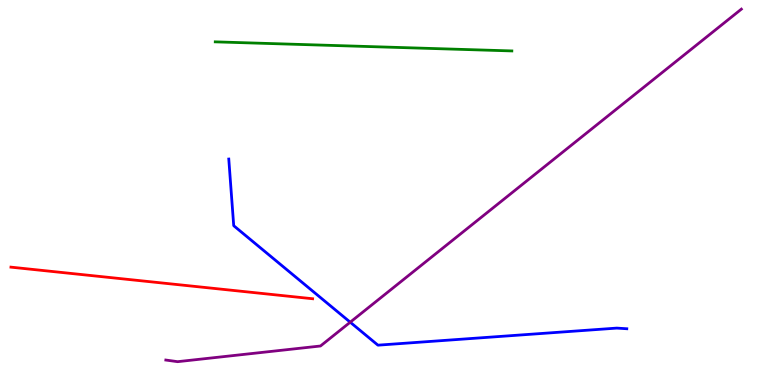[{'lines': ['blue', 'red'], 'intersections': []}, {'lines': ['green', 'red'], 'intersections': []}, {'lines': ['purple', 'red'], 'intersections': []}, {'lines': ['blue', 'green'], 'intersections': []}, {'lines': ['blue', 'purple'], 'intersections': [{'x': 4.52, 'y': 1.63}]}, {'lines': ['green', 'purple'], 'intersections': []}]